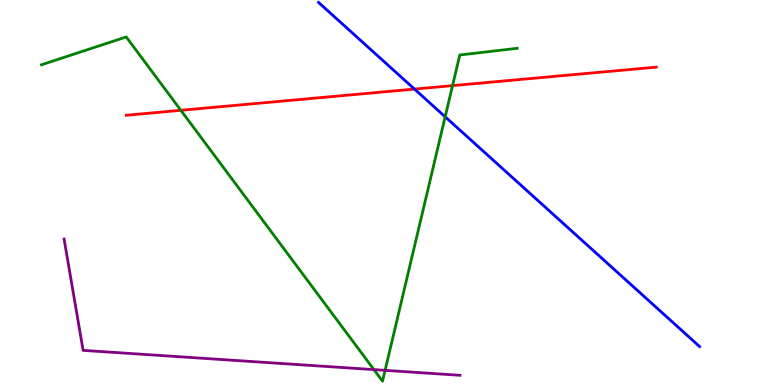[{'lines': ['blue', 'red'], 'intersections': [{'x': 5.35, 'y': 7.69}]}, {'lines': ['green', 'red'], 'intersections': [{'x': 2.33, 'y': 7.13}, {'x': 5.84, 'y': 7.78}]}, {'lines': ['purple', 'red'], 'intersections': []}, {'lines': ['blue', 'green'], 'intersections': [{'x': 5.74, 'y': 6.97}]}, {'lines': ['blue', 'purple'], 'intersections': []}, {'lines': ['green', 'purple'], 'intersections': [{'x': 4.82, 'y': 0.4}, {'x': 4.97, 'y': 0.38}]}]